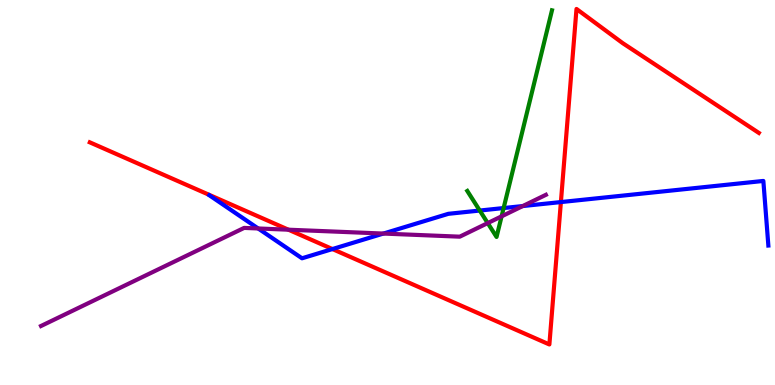[{'lines': ['blue', 'red'], 'intersections': [{'x': 4.29, 'y': 3.53}, {'x': 7.24, 'y': 4.75}]}, {'lines': ['green', 'red'], 'intersections': []}, {'lines': ['purple', 'red'], 'intersections': [{'x': 3.72, 'y': 4.03}]}, {'lines': ['blue', 'green'], 'intersections': [{'x': 6.19, 'y': 4.53}, {'x': 6.5, 'y': 4.6}]}, {'lines': ['blue', 'purple'], 'intersections': [{'x': 3.33, 'y': 4.07}, {'x': 4.95, 'y': 3.93}, {'x': 6.75, 'y': 4.65}]}, {'lines': ['green', 'purple'], 'intersections': [{'x': 6.29, 'y': 4.21}, {'x': 6.47, 'y': 4.38}]}]